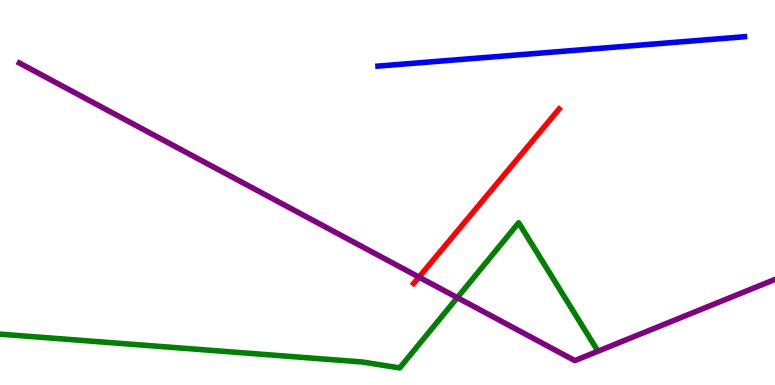[{'lines': ['blue', 'red'], 'intersections': []}, {'lines': ['green', 'red'], 'intersections': []}, {'lines': ['purple', 'red'], 'intersections': [{'x': 5.41, 'y': 2.8}]}, {'lines': ['blue', 'green'], 'intersections': []}, {'lines': ['blue', 'purple'], 'intersections': []}, {'lines': ['green', 'purple'], 'intersections': [{'x': 5.9, 'y': 2.27}]}]